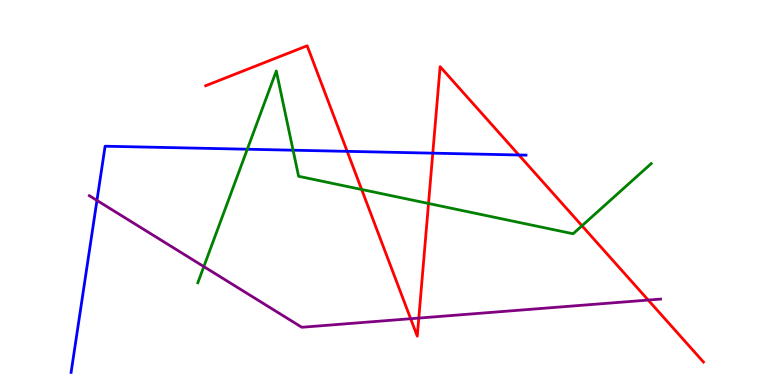[{'lines': ['blue', 'red'], 'intersections': [{'x': 4.48, 'y': 6.07}, {'x': 5.58, 'y': 6.02}, {'x': 6.7, 'y': 5.97}]}, {'lines': ['green', 'red'], 'intersections': [{'x': 4.67, 'y': 5.08}, {'x': 5.53, 'y': 4.71}, {'x': 7.51, 'y': 4.14}]}, {'lines': ['purple', 'red'], 'intersections': [{'x': 5.3, 'y': 1.72}, {'x': 5.4, 'y': 1.74}, {'x': 8.36, 'y': 2.21}]}, {'lines': ['blue', 'green'], 'intersections': [{'x': 3.19, 'y': 6.12}, {'x': 3.78, 'y': 6.1}]}, {'lines': ['blue', 'purple'], 'intersections': [{'x': 1.25, 'y': 4.79}]}, {'lines': ['green', 'purple'], 'intersections': [{'x': 2.63, 'y': 3.08}]}]